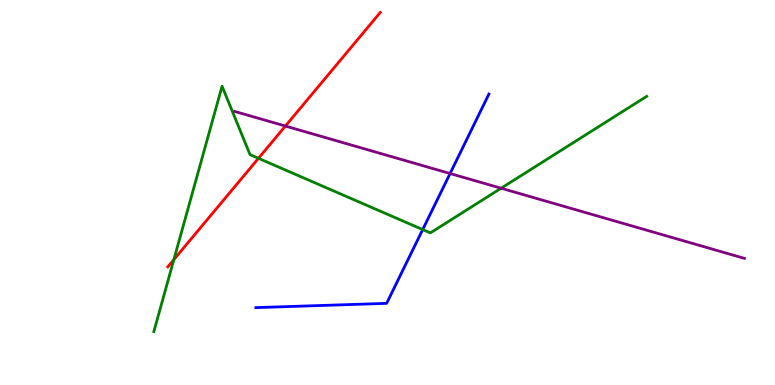[{'lines': ['blue', 'red'], 'intersections': []}, {'lines': ['green', 'red'], 'intersections': [{'x': 2.24, 'y': 3.26}, {'x': 3.33, 'y': 5.89}]}, {'lines': ['purple', 'red'], 'intersections': [{'x': 3.68, 'y': 6.73}]}, {'lines': ['blue', 'green'], 'intersections': [{'x': 5.45, 'y': 4.04}]}, {'lines': ['blue', 'purple'], 'intersections': [{'x': 5.81, 'y': 5.49}]}, {'lines': ['green', 'purple'], 'intersections': [{'x': 6.47, 'y': 5.11}]}]